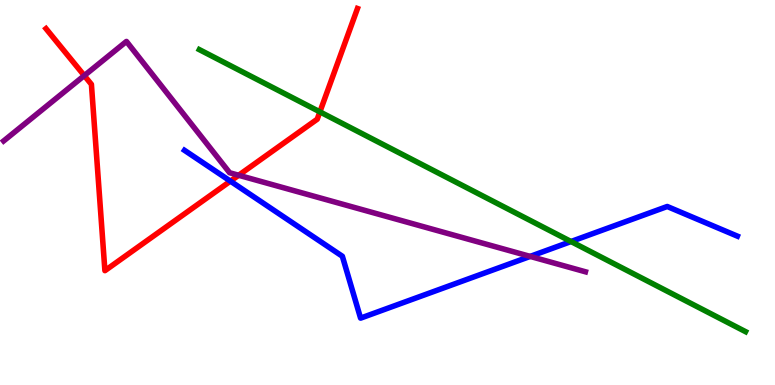[{'lines': ['blue', 'red'], 'intersections': [{'x': 2.97, 'y': 5.3}]}, {'lines': ['green', 'red'], 'intersections': [{'x': 4.13, 'y': 7.09}]}, {'lines': ['purple', 'red'], 'intersections': [{'x': 1.09, 'y': 8.04}, {'x': 3.08, 'y': 5.45}]}, {'lines': ['blue', 'green'], 'intersections': [{'x': 7.37, 'y': 3.73}]}, {'lines': ['blue', 'purple'], 'intersections': [{'x': 6.84, 'y': 3.34}]}, {'lines': ['green', 'purple'], 'intersections': []}]